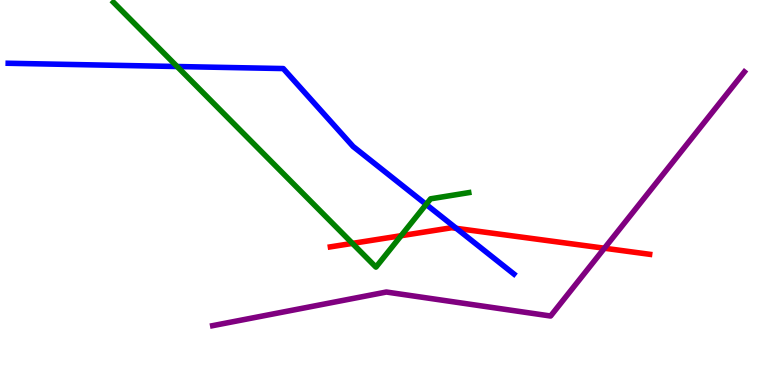[{'lines': ['blue', 'red'], 'intersections': [{'x': 5.89, 'y': 4.07}]}, {'lines': ['green', 'red'], 'intersections': [{'x': 4.55, 'y': 3.68}, {'x': 5.18, 'y': 3.88}]}, {'lines': ['purple', 'red'], 'intersections': [{'x': 7.8, 'y': 3.55}]}, {'lines': ['blue', 'green'], 'intersections': [{'x': 2.29, 'y': 8.27}, {'x': 5.5, 'y': 4.69}]}, {'lines': ['blue', 'purple'], 'intersections': []}, {'lines': ['green', 'purple'], 'intersections': []}]